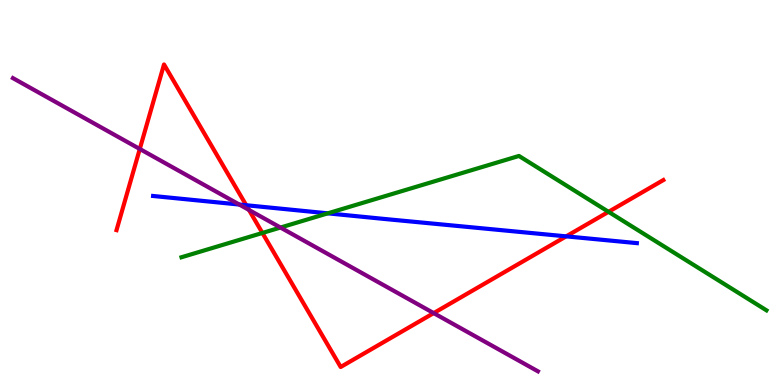[{'lines': ['blue', 'red'], 'intersections': [{'x': 3.18, 'y': 4.67}, {'x': 7.31, 'y': 3.86}]}, {'lines': ['green', 'red'], 'intersections': [{'x': 3.39, 'y': 3.95}, {'x': 7.85, 'y': 4.5}]}, {'lines': ['purple', 'red'], 'intersections': [{'x': 1.8, 'y': 6.13}, {'x': 3.21, 'y': 4.55}, {'x': 5.6, 'y': 1.87}]}, {'lines': ['blue', 'green'], 'intersections': [{'x': 4.23, 'y': 4.46}]}, {'lines': ['blue', 'purple'], 'intersections': [{'x': 3.09, 'y': 4.69}]}, {'lines': ['green', 'purple'], 'intersections': [{'x': 3.62, 'y': 4.09}]}]